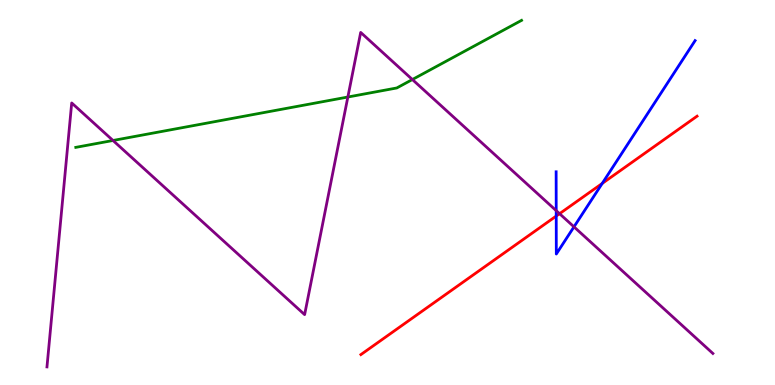[{'lines': ['blue', 'red'], 'intersections': [{'x': 7.18, 'y': 4.39}, {'x': 7.77, 'y': 5.23}]}, {'lines': ['green', 'red'], 'intersections': []}, {'lines': ['purple', 'red'], 'intersections': [{'x': 7.22, 'y': 4.45}]}, {'lines': ['blue', 'green'], 'intersections': []}, {'lines': ['blue', 'purple'], 'intersections': [{'x': 7.18, 'y': 4.53}, {'x': 7.41, 'y': 4.11}]}, {'lines': ['green', 'purple'], 'intersections': [{'x': 1.46, 'y': 6.35}, {'x': 4.49, 'y': 7.48}, {'x': 5.32, 'y': 7.93}]}]